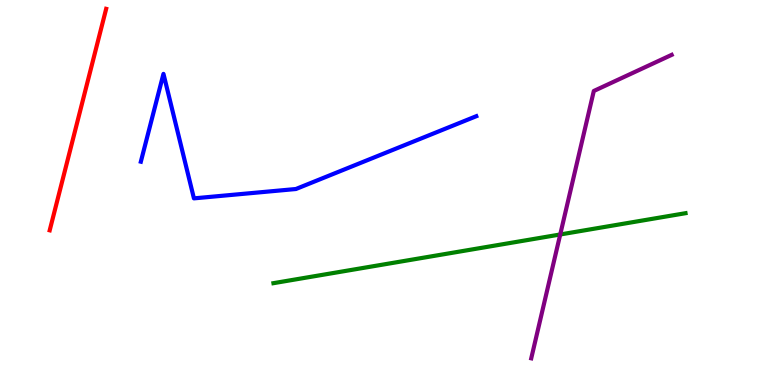[{'lines': ['blue', 'red'], 'intersections': []}, {'lines': ['green', 'red'], 'intersections': []}, {'lines': ['purple', 'red'], 'intersections': []}, {'lines': ['blue', 'green'], 'intersections': []}, {'lines': ['blue', 'purple'], 'intersections': []}, {'lines': ['green', 'purple'], 'intersections': [{'x': 7.23, 'y': 3.91}]}]